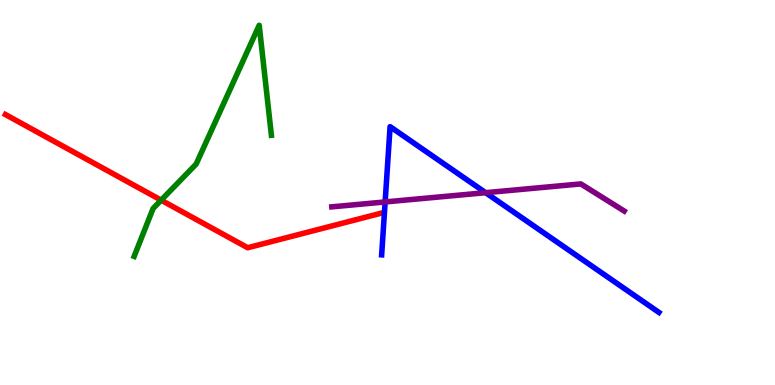[{'lines': ['blue', 'red'], 'intersections': []}, {'lines': ['green', 'red'], 'intersections': [{'x': 2.08, 'y': 4.8}]}, {'lines': ['purple', 'red'], 'intersections': []}, {'lines': ['blue', 'green'], 'intersections': []}, {'lines': ['blue', 'purple'], 'intersections': [{'x': 4.97, 'y': 4.75}, {'x': 6.27, 'y': 5.0}]}, {'lines': ['green', 'purple'], 'intersections': []}]